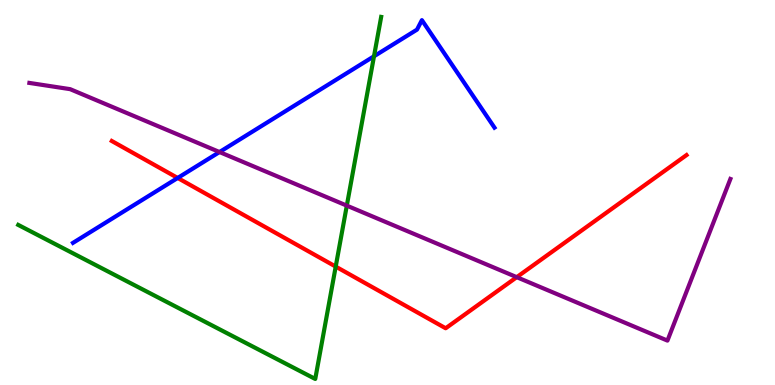[{'lines': ['blue', 'red'], 'intersections': [{'x': 2.29, 'y': 5.38}]}, {'lines': ['green', 'red'], 'intersections': [{'x': 4.33, 'y': 3.08}]}, {'lines': ['purple', 'red'], 'intersections': [{'x': 6.67, 'y': 2.8}]}, {'lines': ['blue', 'green'], 'intersections': [{'x': 4.83, 'y': 8.54}]}, {'lines': ['blue', 'purple'], 'intersections': [{'x': 2.83, 'y': 6.05}]}, {'lines': ['green', 'purple'], 'intersections': [{'x': 4.48, 'y': 4.66}]}]